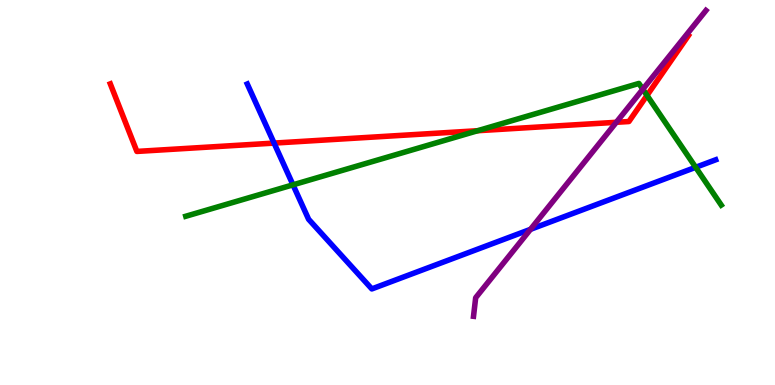[{'lines': ['blue', 'red'], 'intersections': [{'x': 3.54, 'y': 6.28}]}, {'lines': ['green', 'red'], 'intersections': [{'x': 6.16, 'y': 6.6}, {'x': 8.35, 'y': 7.52}]}, {'lines': ['purple', 'red'], 'intersections': [{'x': 7.95, 'y': 6.82}]}, {'lines': ['blue', 'green'], 'intersections': [{'x': 3.78, 'y': 5.2}, {'x': 8.98, 'y': 5.65}]}, {'lines': ['blue', 'purple'], 'intersections': [{'x': 6.85, 'y': 4.04}]}, {'lines': ['green', 'purple'], 'intersections': [{'x': 8.29, 'y': 7.68}]}]